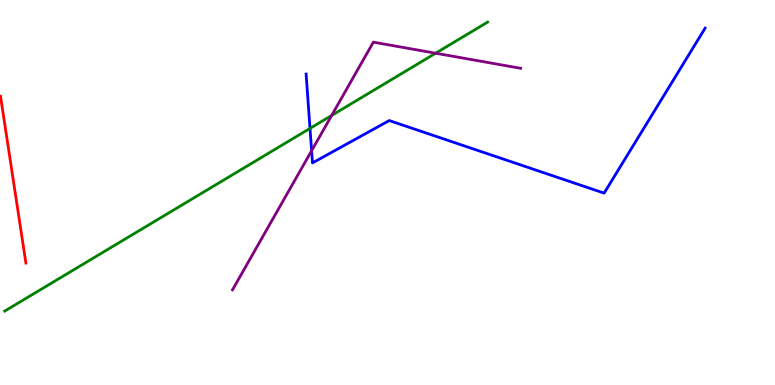[{'lines': ['blue', 'red'], 'intersections': []}, {'lines': ['green', 'red'], 'intersections': []}, {'lines': ['purple', 'red'], 'intersections': []}, {'lines': ['blue', 'green'], 'intersections': [{'x': 4.0, 'y': 6.66}]}, {'lines': ['blue', 'purple'], 'intersections': [{'x': 4.02, 'y': 6.08}]}, {'lines': ['green', 'purple'], 'intersections': [{'x': 4.28, 'y': 7.0}, {'x': 5.62, 'y': 8.62}]}]